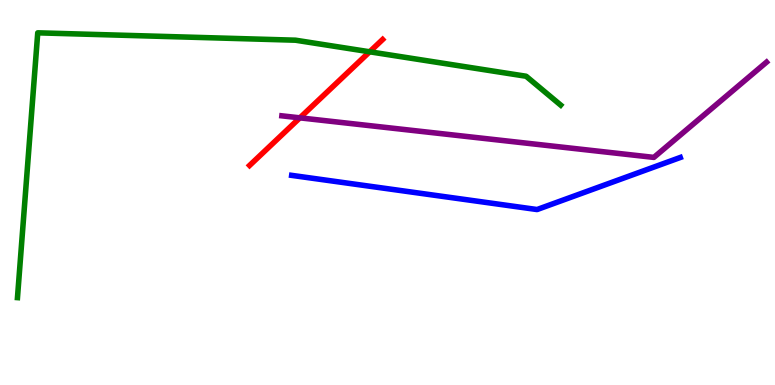[{'lines': ['blue', 'red'], 'intersections': []}, {'lines': ['green', 'red'], 'intersections': [{'x': 4.77, 'y': 8.65}]}, {'lines': ['purple', 'red'], 'intersections': [{'x': 3.87, 'y': 6.94}]}, {'lines': ['blue', 'green'], 'intersections': []}, {'lines': ['blue', 'purple'], 'intersections': []}, {'lines': ['green', 'purple'], 'intersections': []}]